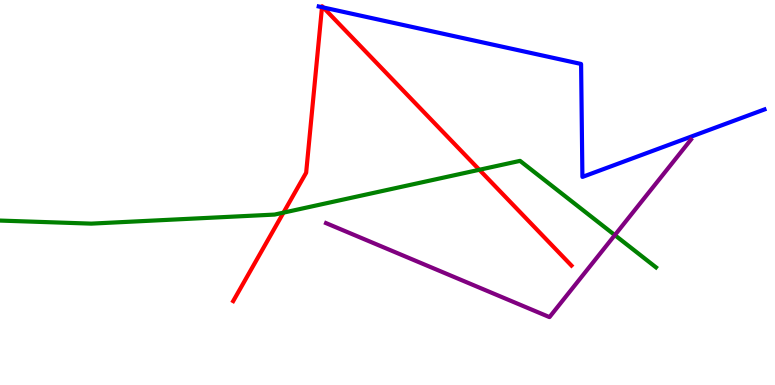[{'lines': ['blue', 'red'], 'intersections': [{'x': 4.15, 'y': 9.81}, {'x': 4.17, 'y': 9.81}]}, {'lines': ['green', 'red'], 'intersections': [{'x': 3.66, 'y': 4.48}, {'x': 6.19, 'y': 5.59}]}, {'lines': ['purple', 'red'], 'intersections': []}, {'lines': ['blue', 'green'], 'intersections': []}, {'lines': ['blue', 'purple'], 'intersections': []}, {'lines': ['green', 'purple'], 'intersections': [{'x': 7.93, 'y': 3.89}]}]